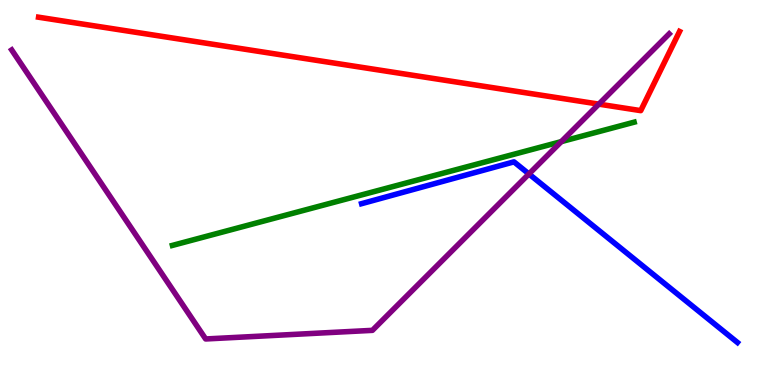[{'lines': ['blue', 'red'], 'intersections': []}, {'lines': ['green', 'red'], 'intersections': []}, {'lines': ['purple', 'red'], 'intersections': [{'x': 7.73, 'y': 7.3}]}, {'lines': ['blue', 'green'], 'intersections': []}, {'lines': ['blue', 'purple'], 'intersections': [{'x': 6.82, 'y': 5.48}]}, {'lines': ['green', 'purple'], 'intersections': [{'x': 7.24, 'y': 6.32}]}]